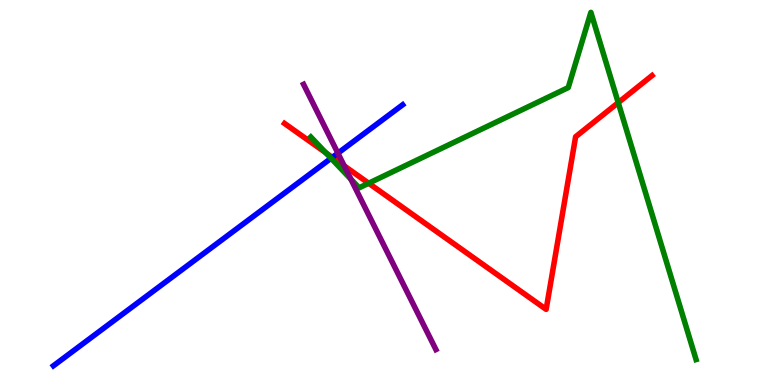[{'lines': ['blue', 'red'], 'intersections': [{'x': 4.29, 'y': 5.91}]}, {'lines': ['green', 'red'], 'intersections': [{'x': 4.2, 'y': 6.03}, {'x': 4.76, 'y': 5.24}, {'x': 7.98, 'y': 7.33}]}, {'lines': ['purple', 'red'], 'intersections': [{'x': 4.44, 'y': 5.69}]}, {'lines': ['blue', 'green'], 'intersections': [{'x': 4.27, 'y': 5.89}]}, {'lines': ['blue', 'purple'], 'intersections': [{'x': 4.36, 'y': 6.02}]}, {'lines': ['green', 'purple'], 'intersections': [{'x': 4.53, 'y': 5.35}]}]